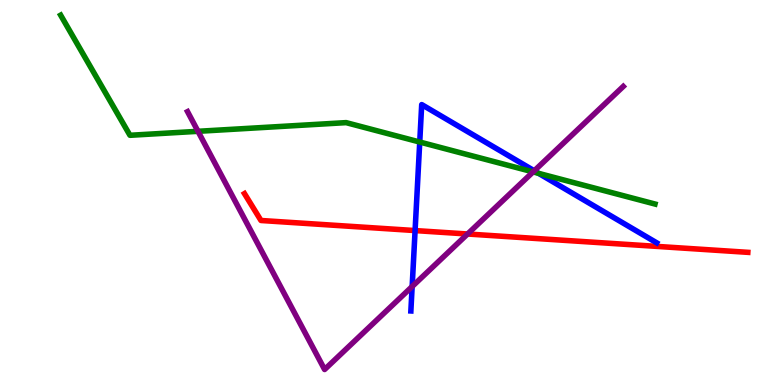[{'lines': ['blue', 'red'], 'intersections': [{'x': 5.36, 'y': 4.01}]}, {'lines': ['green', 'red'], 'intersections': []}, {'lines': ['purple', 'red'], 'intersections': [{'x': 6.03, 'y': 3.92}]}, {'lines': ['blue', 'green'], 'intersections': [{'x': 5.42, 'y': 6.31}, {'x': 6.95, 'y': 5.5}]}, {'lines': ['blue', 'purple'], 'intersections': [{'x': 5.32, 'y': 2.56}, {'x': 6.89, 'y': 5.56}]}, {'lines': ['green', 'purple'], 'intersections': [{'x': 2.55, 'y': 6.59}, {'x': 6.88, 'y': 5.53}]}]